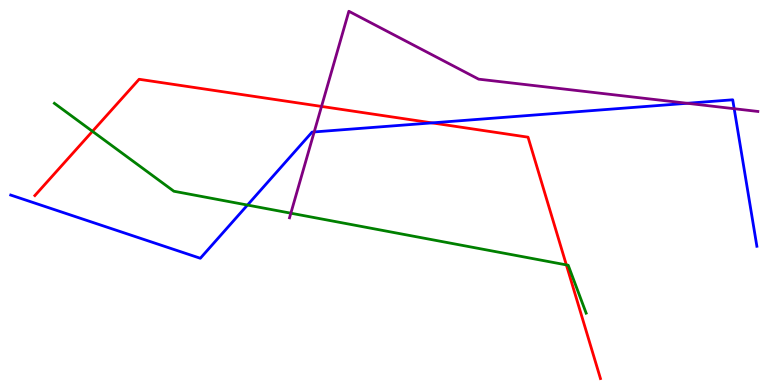[{'lines': ['blue', 'red'], 'intersections': [{'x': 5.57, 'y': 6.81}]}, {'lines': ['green', 'red'], 'intersections': [{'x': 1.19, 'y': 6.59}, {'x': 7.31, 'y': 3.12}]}, {'lines': ['purple', 'red'], 'intersections': [{'x': 4.15, 'y': 7.24}]}, {'lines': ['blue', 'green'], 'intersections': [{'x': 3.19, 'y': 4.67}]}, {'lines': ['blue', 'purple'], 'intersections': [{'x': 4.05, 'y': 6.57}, {'x': 8.87, 'y': 7.32}, {'x': 9.47, 'y': 7.18}]}, {'lines': ['green', 'purple'], 'intersections': [{'x': 3.75, 'y': 4.46}]}]